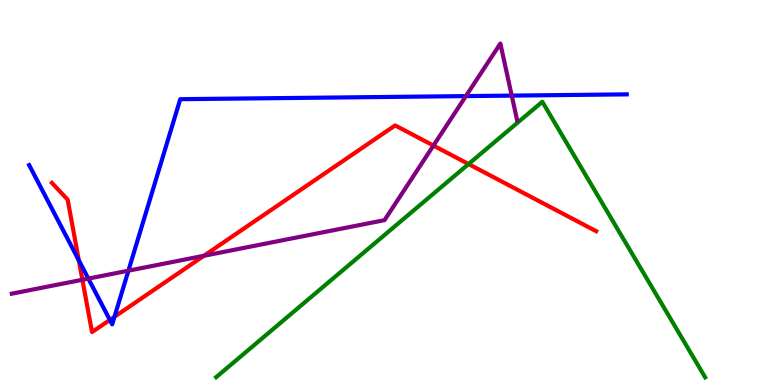[{'lines': ['blue', 'red'], 'intersections': [{'x': 1.02, 'y': 3.24}, {'x': 1.42, 'y': 1.69}, {'x': 1.48, 'y': 1.77}]}, {'lines': ['green', 'red'], 'intersections': [{'x': 6.05, 'y': 5.74}]}, {'lines': ['purple', 'red'], 'intersections': [{'x': 1.06, 'y': 2.73}, {'x': 2.63, 'y': 3.36}, {'x': 5.59, 'y': 6.22}]}, {'lines': ['blue', 'green'], 'intersections': []}, {'lines': ['blue', 'purple'], 'intersections': [{'x': 1.14, 'y': 2.76}, {'x': 1.66, 'y': 2.97}, {'x': 6.01, 'y': 7.5}, {'x': 6.6, 'y': 7.52}]}, {'lines': ['green', 'purple'], 'intersections': []}]